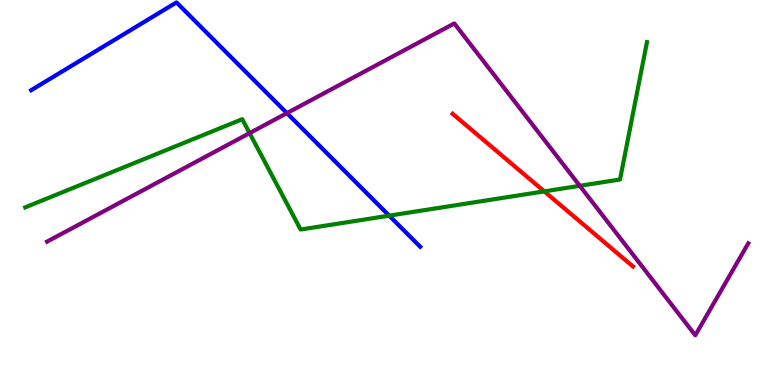[{'lines': ['blue', 'red'], 'intersections': []}, {'lines': ['green', 'red'], 'intersections': [{'x': 7.02, 'y': 5.03}]}, {'lines': ['purple', 'red'], 'intersections': []}, {'lines': ['blue', 'green'], 'intersections': [{'x': 5.02, 'y': 4.4}]}, {'lines': ['blue', 'purple'], 'intersections': [{'x': 3.7, 'y': 7.06}]}, {'lines': ['green', 'purple'], 'intersections': [{'x': 3.22, 'y': 6.54}, {'x': 7.48, 'y': 5.17}]}]